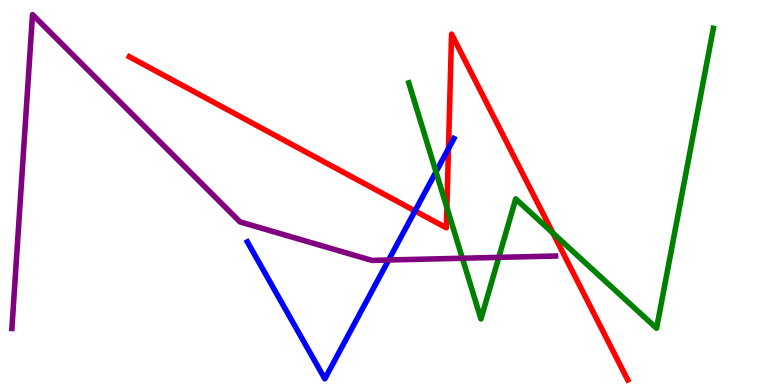[{'lines': ['blue', 'red'], 'intersections': [{'x': 5.36, 'y': 4.52}, {'x': 5.79, 'y': 6.14}]}, {'lines': ['green', 'red'], 'intersections': [{'x': 5.77, 'y': 4.61}, {'x': 7.13, 'y': 3.95}]}, {'lines': ['purple', 'red'], 'intersections': []}, {'lines': ['blue', 'green'], 'intersections': [{'x': 5.63, 'y': 5.54}]}, {'lines': ['blue', 'purple'], 'intersections': [{'x': 5.01, 'y': 3.25}]}, {'lines': ['green', 'purple'], 'intersections': [{'x': 5.97, 'y': 3.29}, {'x': 6.44, 'y': 3.31}]}]